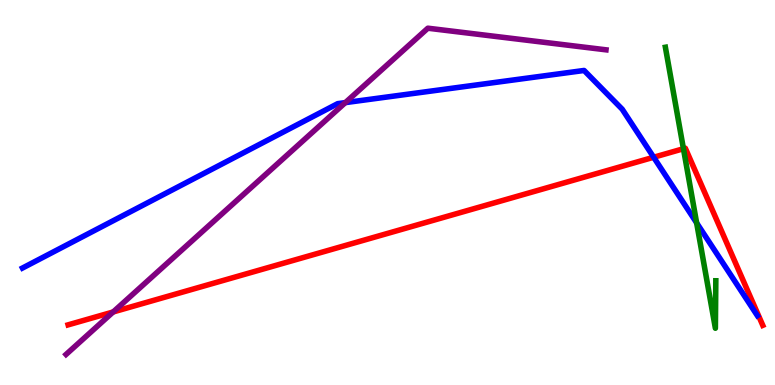[{'lines': ['blue', 'red'], 'intersections': [{'x': 8.43, 'y': 5.92}]}, {'lines': ['green', 'red'], 'intersections': [{'x': 8.82, 'y': 6.14}]}, {'lines': ['purple', 'red'], 'intersections': [{'x': 1.46, 'y': 1.9}]}, {'lines': ['blue', 'green'], 'intersections': [{'x': 8.99, 'y': 4.21}]}, {'lines': ['blue', 'purple'], 'intersections': [{'x': 4.46, 'y': 7.33}]}, {'lines': ['green', 'purple'], 'intersections': []}]